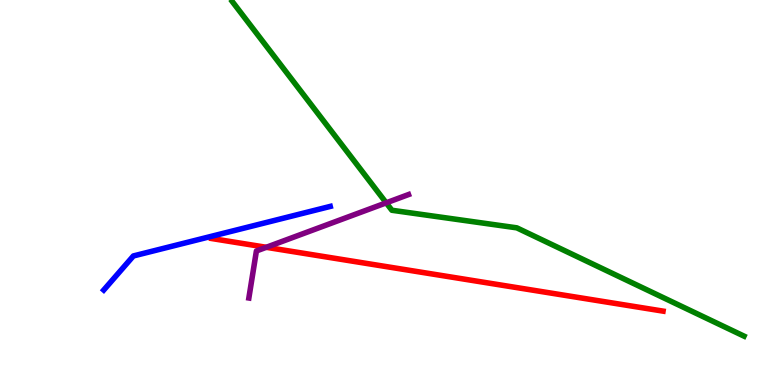[{'lines': ['blue', 'red'], 'intersections': []}, {'lines': ['green', 'red'], 'intersections': []}, {'lines': ['purple', 'red'], 'intersections': [{'x': 3.44, 'y': 3.58}]}, {'lines': ['blue', 'green'], 'intersections': []}, {'lines': ['blue', 'purple'], 'intersections': []}, {'lines': ['green', 'purple'], 'intersections': [{'x': 4.98, 'y': 4.73}]}]